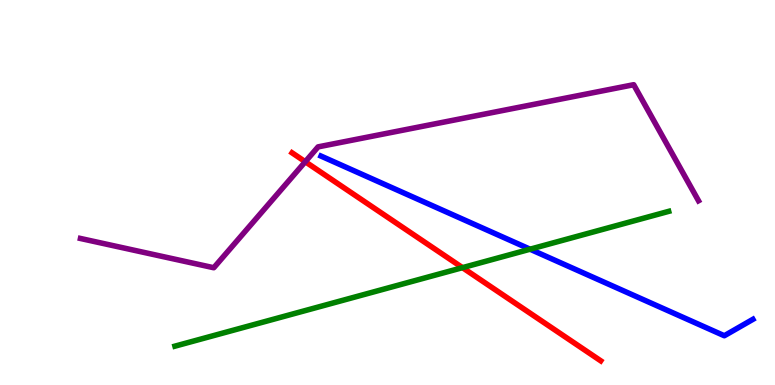[{'lines': ['blue', 'red'], 'intersections': []}, {'lines': ['green', 'red'], 'intersections': [{'x': 5.97, 'y': 3.05}]}, {'lines': ['purple', 'red'], 'intersections': [{'x': 3.94, 'y': 5.8}]}, {'lines': ['blue', 'green'], 'intersections': [{'x': 6.84, 'y': 3.53}]}, {'lines': ['blue', 'purple'], 'intersections': []}, {'lines': ['green', 'purple'], 'intersections': []}]